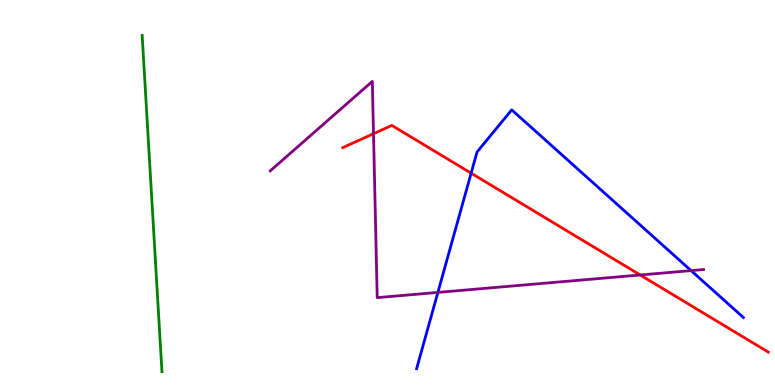[{'lines': ['blue', 'red'], 'intersections': [{'x': 6.08, 'y': 5.5}]}, {'lines': ['green', 'red'], 'intersections': []}, {'lines': ['purple', 'red'], 'intersections': [{'x': 4.82, 'y': 6.53}, {'x': 8.26, 'y': 2.86}]}, {'lines': ['blue', 'green'], 'intersections': []}, {'lines': ['blue', 'purple'], 'intersections': [{'x': 5.65, 'y': 2.41}, {'x': 8.92, 'y': 2.97}]}, {'lines': ['green', 'purple'], 'intersections': []}]